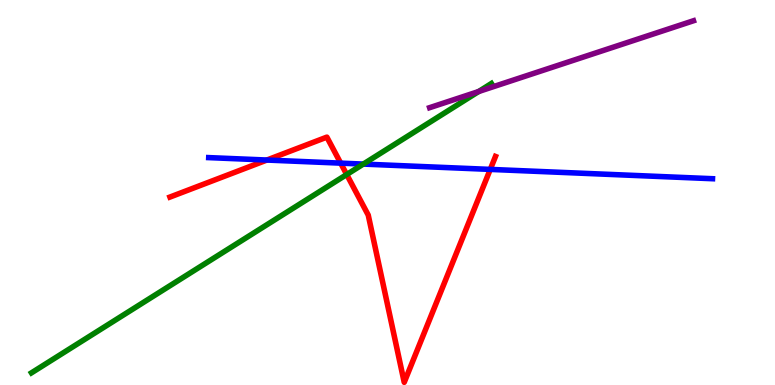[{'lines': ['blue', 'red'], 'intersections': [{'x': 3.44, 'y': 5.84}, {'x': 4.4, 'y': 5.76}, {'x': 6.33, 'y': 5.6}]}, {'lines': ['green', 'red'], 'intersections': [{'x': 4.47, 'y': 5.47}]}, {'lines': ['purple', 'red'], 'intersections': []}, {'lines': ['blue', 'green'], 'intersections': [{'x': 4.69, 'y': 5.74}]}, {'lines': ['blue', 'purple'], 'intersections': []}, {'lines': ['green', 'purple'], 'intersections': [{'x': 6.18, 'y': 7.62}]}]